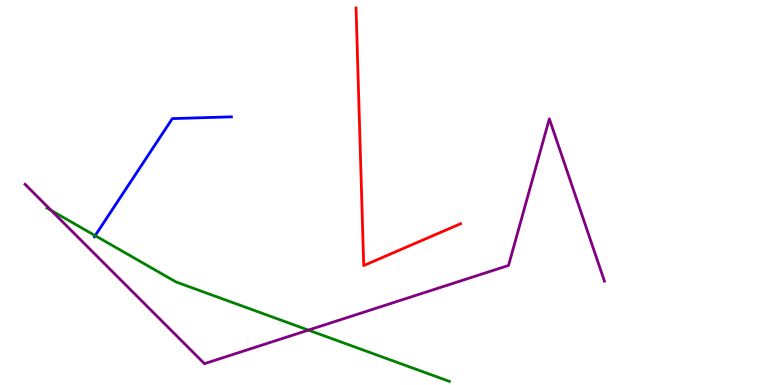[{'lines': ['blue', 'red'], 'intersections': []}, {'lines': ['green', 'red'], 'intersections': []}, {'lines': ['purple', 'red'], 'intersections': []}, {'lines': ['blue', 'green'], 'intersections': [{'x': 1.23, 'y': 3.88}]}, {'lines': ['blue', 'purple'], 'intersections': []}, {'lines': ['green', 'purple'], 'intersections': [{'x': 0.661, 'y': 4.53}, {'x': 3.98, 'y': 1.43}]}]